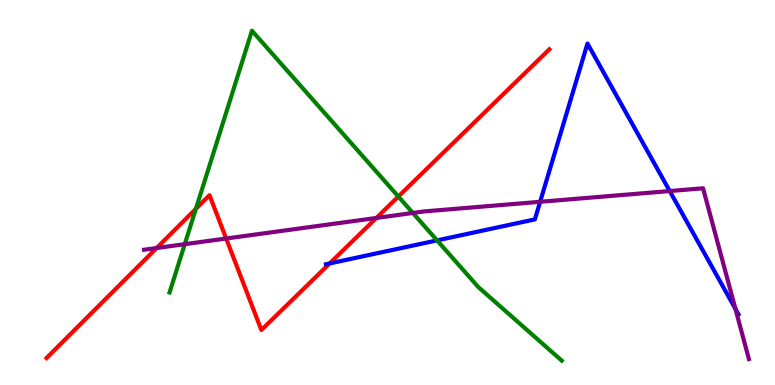[{'lines': ['blue', 'red'], 'intersections': [{'x': 4.25, 'y': 3.16}]}, {'lines': ['green', 'red'], 'intersections': [{'x': 2.53, 'y': 4.58}, {'x': 5.14, 'y': 4.9}]}, {'lines': ['purple', 'red'], 'intersections': [{'x': 2.02, 'y': 3.56}, {'x': 2.92, 'y': 3.8}, {'x': 4.86, 'y': 4.34}]}, {'lines': ['blue', 'green'], 'intersections': [{'x': 5.64, 'y': 3.76}]}, {'lines': ['blue', 'purple'], 'intersections': [{'x': 6.97, 'y': 4.76}, {'x': 8.64, 'y': 5.04}, {'x': 9.49, 'y': 1.98}]}, {'lines': ['green', 'purple'], 'intersections': [{'x': 2.38, 'y': 3.66}, {'x': 5.33, 'y': 4.47}]}]